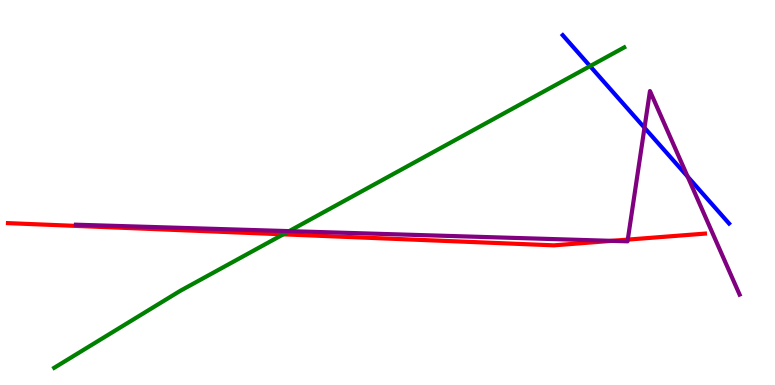[{'lines': ['blue', 'red'], 'intersections': []}, {'lines': ['green', 'red'], 'intersections': [{'x': 3.66, 'y': 3.91}]}, {'lines': ['purple', 'red'], 'intersections': [{'x': 7.89, 'y': 3.74}, {'x': 8.1, 'y': 3.78}]}, {'lines': ['blue', 'green'], 'intersections': [{'x': 7.61, 'y': 8.28}]}, {'lines': ['blue', 'purple'], 'intersections': [{'x': 8.32, 'y': 6.68}, {'x': 8.87, 'y': 5.41}]}, {'lines': ['green', 'purple'], 'intersections': [{'x': 3.73, 'y': 4.0}]}]